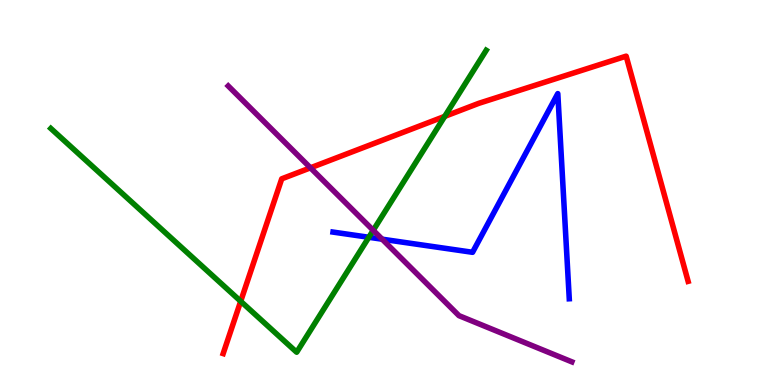[{'lines': ['blue', 'red'], 'intersections': []}, {'lines': ['green', 'red'], 'intersections': [{'x': 3.11, 'y': 2.17}, {'x': 5.74, 'y': 6.98}]}, {'lines': ['purple', 'red'], 'intersections': [{'x': 4.01, 'y': 5.64}]}, {'lines': ['blue', 'green'], 'intersections': [{'x': 4.76, 'y': 3.84}]}, {'lines': ['blue', 'purple'], 'intersections': [{'x': 4.93, 'y': 3.79}]}, {'lines': ['green', 'purple'], 'intersections': [{'x': 4.82, 'y': 4.02}]}]